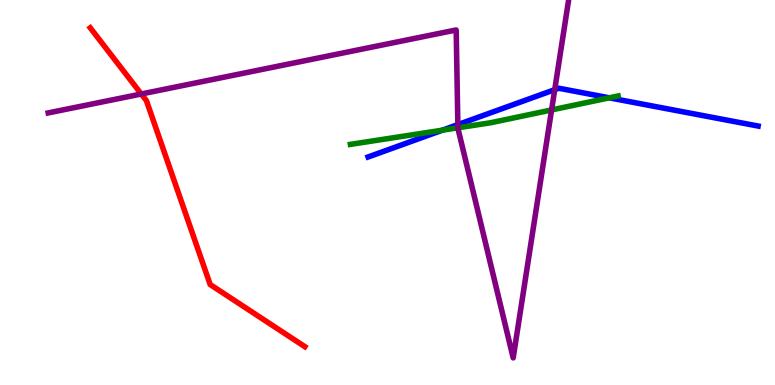[{'lines': ['blue', 'red'], 'intersections': []}, {'lines': ['green', 'red'], 'intersections': []}, {'lines': ['purple', 'red'], 'intersections': [{'x': 1.82, 'y': 7.56}]}, {'lines': ['blue', 'green'], 'intersections': [{'x': 5.71, 'y': 6.62}, {'x': 7.86, 'y': 7.46}]}, {'lines': ['blue', 'purple'], 'intersections': [{'x': 5.91, 'y': 6.76}, {'x': 7.16, 'y': 7.67}]}, {'lines': ['green', 'purple'], 'intersections': [{'x': 5.91, 'y': 6.68}, {'x': 7.12, 'y': 7.14}]}]